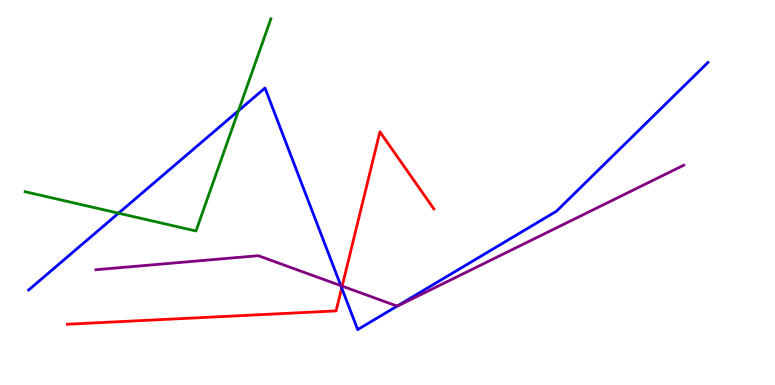[{'lines': ['blue', 'red'], 'intersections': [{'x': 4.41, 'y': 2.52}]}, {'lines': ['green', 'red'], 'intersections': []}, {'lines': ['purple', 'red'], 'intersections': [{'x': 4.41, 'y': 2.57}]}, {'lines': ['blue', 'green'], 'intersections': [{'x': 1.53, 'y': 4.46}, {'x': 3.08, 'y': 7.12}]}, {'lines': ['blue', 'purple'], 'intersections': [{'x': 4.4, 'y': 2.58}, {'x': 5.12, 'y': 2.05}]}, {'lines': ['green', 'purple'], 'intersections': []}]